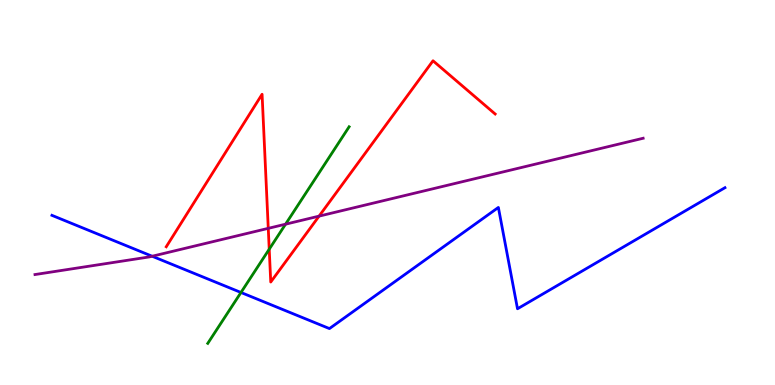[{'lines': ['blue', 'red'], 'intersections': []}, {'lines': ['green', 'red'], 'intersections': [{'x': 3.47, 'y': 3.53}]}, {'lines': ['purple', 'red'], 'intersections': [{'x': 3.46, 'y': 4.07}, {'x': 4.12, 'y': 4.39}]}, {'lines': ['blue', 'green'], 'intersections': [{'x': 3.11, 'y': 2.4}]}, {'lines': ['blue', 'purple'], 'intersections': [{'x': 1.96, 'y': 3.34}]}, {'lines': ['green', 'purple'], 'intersections': [{'x': 3.68, 'y': 4.18}]}]